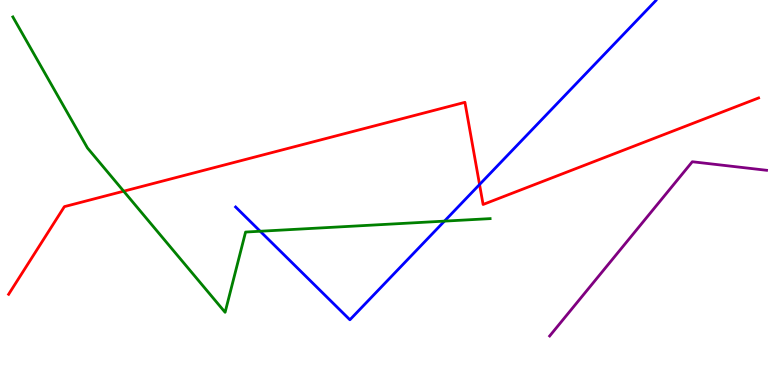[{'lines': ['blue', 'red'], 'intersections': [{'x': 6.19, 'y': 5.21}]}, {'lines': ['green', 'red'], 'intersections': [{'x': 1.6, 'y': 5.03}]}, {'lines': ['purple', 'red'], 'intersections': []}, {'lines': ['blue', 'green'], 'intersections': [{'x': 3.36, 'y': 3.99}, {'x': 5.73, 'y': 4.26}]}, {'lines': ['blue', 'purple'], 'intersections': []}, {'lines': ['green', 'purple'], 'intersections': []}]